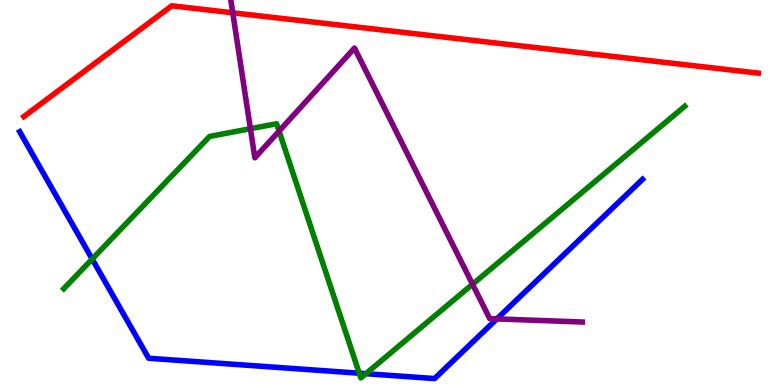[{'lines': ['blue', 'red'], 'intersections': []}, {'lines': ['green', 'red'], 'intersections': []}, {'lines': ['purple', 'red'], 'intersections': [{'x': 3.0, 'y': 9.67}]}, {'lines': ['blue', 'green'], 'intersections': [{'x': 1.19, 'y': 3.27}, {'x': 4.64, 'y': 0.306}, {'x': 4.72, 'y': 0.294}]}, {'lines': ['blue', 'purple'], 'intersections': [{'x': 6.41, 'y': 1.72}]}, {'lines': ['green', 'purple'], 'intersections': [{'x': 3.23, 'y': 6.66}, {'x': 3.6, 'y': 6.59}, {'x': 6.1, 'y': 2.62}]}]